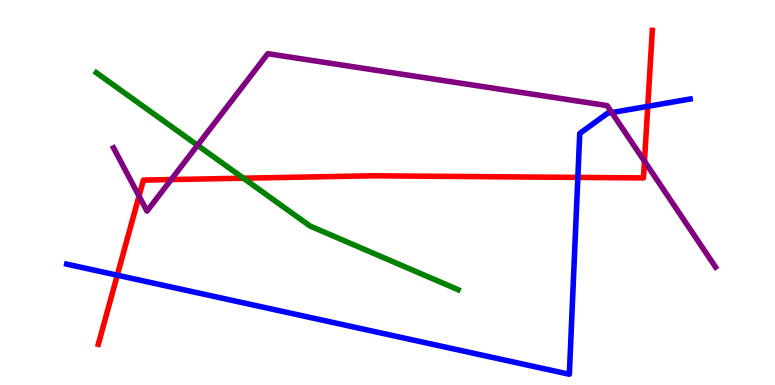[{'lines': ['blue', 'red'], 'intersections': [{'x': 1.51, 'y': 2.85}, {'x': 7.46, 'y': 5.39}, {'x': 8.36, 'y': 7.24}]}, {'lines': ['green', 'red'], 'intersections': [{'x': 3.14, 'y': 5.37}]}, {'lines': ['purple', 'red'], 'intersections': [{'x': 1.79, 'y': 4.91}, {'x': 2.21, 'y': 5.34}, {'x': 8.32, 'y': 5.81}]}, {'lines': ['blue', 'green'], 'intersections': []}, {'lines': ['blue', 'purple'], 'intersections': [{'x': 7.89, 'y': 7.08}]}, {'lines': ['green', 'purple'], 'intersections': [{'x': 2.55, 'y': 6.23}]}]